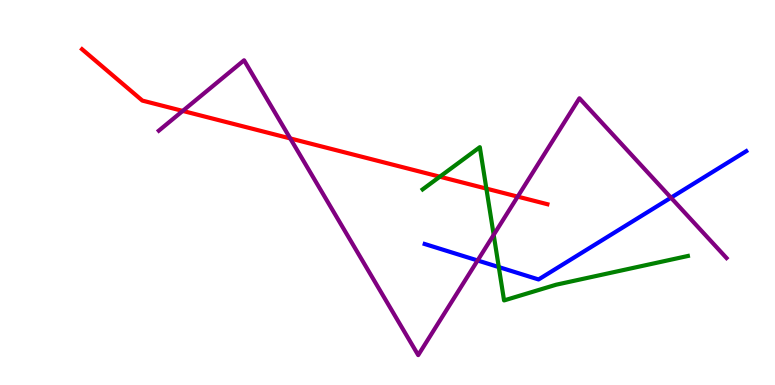[{'lines': ['blue', 'red'], 'intersections': []}, {'lines': ['green', 'red'], 'intersections': [{'x': 5.68, 'y': 5.41}, {'x': 6.28, 'y': 5.1}]}, {'lines': ['purple', 'red'], 'intersections': [{'x': 2.36, 'y': 7.12}, {'x': 3.75, 'y': 6.4}, {'x': 6.68, 'y': 4.89}]}, {'lines': ['blue', 'green'], 'intersections': [{'x': 6.44, 'y': 3.06}]}, {'lines': ['blue', 'purple'], 'intersections': [{'x': 6.16, 'y': 3.23}, {'x': 8.66, 'y': 4.87}]}, {'lines': ['green', 'purple'], 'intersections': [{'x': 6.37, 'y': 3.9}]}]